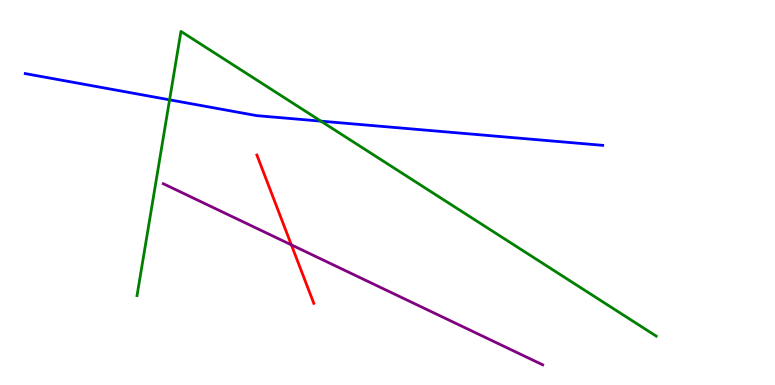[{'lines': ['blue', 'red'], 'intersections': []}, {'lines': ['green', 'red'], 'intersections': []}, {'lines': ['purple', 'red'], 'intersections': [{'x': 3.76, 'y': 3.64}]}, {'lines': ['blue', 'green'], 'intersections': [{'x': 2.19, 'y': 7.41}, {'x': 4.14, 'y': 6.85}]}, {'lines': ['blue', 'purple'], 'intersections': []}, {'lines': ['green', 'purple'], 'intersections': []}]